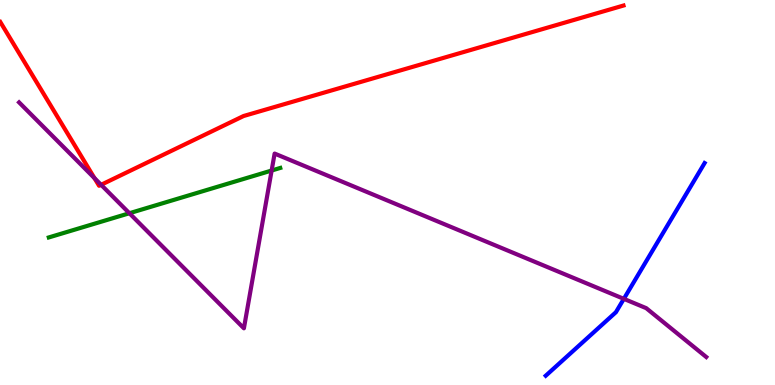[{'lines': ['blue', 'red'], 'intersections': []}, {'lines': ['green', 'red'], 'intersections': []}, {'lines': ['purple', 'red'], 'intersections': [{'x': 1.22, 'y': 5.37}, {'x': 1.3, 'y': 5.2}]}, {'lines': ['blue', 'green'], 'intersections': []}, {'lines': ['blue', 'purple'], 'intersections': [{'x': 8.05, 'y': 2.24}]}, {'lines': ['green', 'purple'], 'intersections': [{'x': 1.67, 'y': 4.46}, {'x': 3.5, 'y': 5.57}]}]